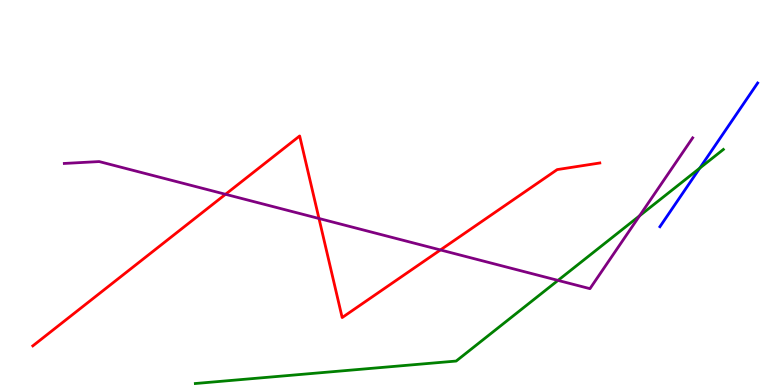[{'lines': ['blue', 'red'], 'intersections': []}, {'lines': ['green', 'red'], 'intersections': []}, {'lines': ['purple', 'red'], 'intersections': [{'x': 2.91, 'y': 4.95}, {'x': 4.12, 'y': 4.32}, {'x': 5.68, 'y': 3.51}]}, {'lines': ['blue', 'green'], 'intersections': [{'x': 9.03, 'y': 5.63}]}, {'lines': ['blue', 'purple'], 'intersections': []}, {'lines': ['green', 'purple'], 'intersections': [{'x': 7.2, 'y': 2.72}, {'x': 8.25, 'y': 4.39}]}]